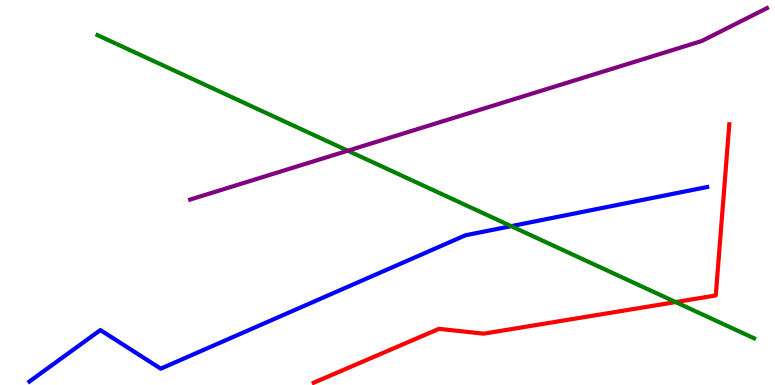[{'lines': ['blue', 'red'], 'intersections': []}, {'lines': ['green', 'red'], 'intersections': [{'x': 8.72, 'y': 2.15}]}, {'lines': ['purple', 'red'], 'intersections': []}, {'lines': ['blue', 'green'], 'intersections': [{'x': 6.6, 'y': 4.13}]}, {'lines': ['blue', 'purple'], 'intersections': []}, {'lines': ['green', 'purple'], 'intersections': [{'x': 4.49, 'y': 6.09}]}]